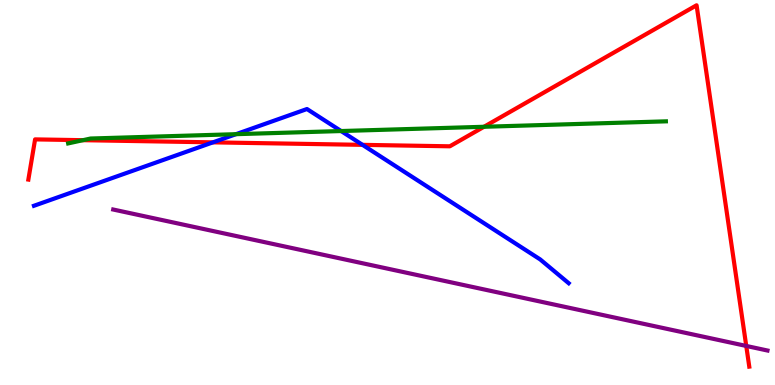[{'lines': ['blue', 'red'], 'intersections': [{'x': 2.75, 'y': 6.3}, {'x': 4.68, 'y': 6.24}]}, {'lines': ['green', 'red'], 'intersections': [{'x': 1.07, 'y': 6.36}, {'x': 6.25, 'y': 6.71}]}, {'lines': ['purple', 'red'], 'intersections': [{'x': 9.63, 'y': 1.01}]}, {'lines': ['blue', 'green'], 'intersections': [{'x': 3.04, 'y': 6.51}, {'x': 4.4, 'y': 6.6}]}, {'lines': ['blue', 'purple'], 'intersections': []}, {'lines': ['green', 'purple'], 'intersections': []}]